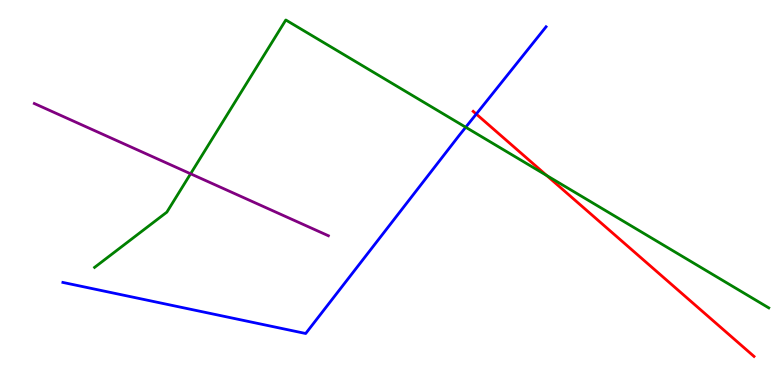[{'lines': ['blue', 'red'], 'intersections': [{'x': 6.15, 'y': 7.04}]}, {'lines': ['green', 'red'], 'intersections': [{'x': 7.05, 'y': 5.44}]}, {'lines': ['purple', 'red'], 'intersections': []}, {'lines': ['blue', 'green'], 'intersections': [{'x': 6.01, 'y': 6.7}]}, {'lines': ['blue', 'purple'], 'intersections': []}, {'lines': ['green', 'purple'], 'intersections': [{'x': 2.46, 'y': 5.49}]}]